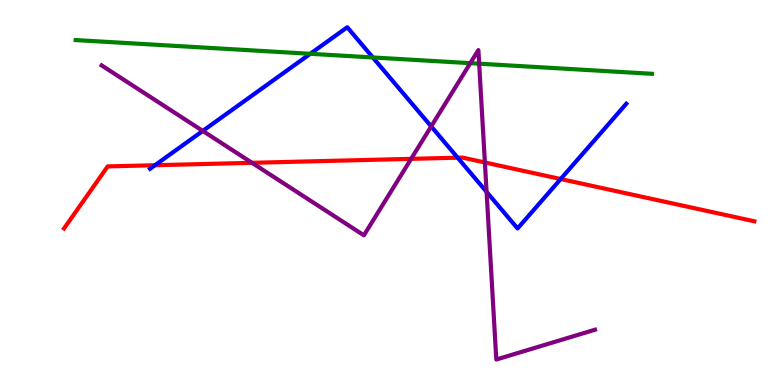[{'lines': ['blue', 'red'], 'intersections': [{'x': 2.0, 'y': 5.71}, {'x': 5.91, 'y': 5.9}, {'x': 7.23, 'y': 5.35}]}, {'lines': ['green', 'red'], 'intersections': []}, {'lines': ['purple', 'red'], 'intersections': [{'x': 3.25, 'y': 5.77}, {'x': 5.31, 'y': 5.87}, {'x': 6.26, 'y': 5.78}]}, {'lines': ['blue', 'green'], 'intersections': [{'x': 4.0, 'y': 8.6}, {'x': 4.81, 'y': 8.51}]}, {'lines': ['blue', 'purple'], 'intersections': [{'x': 2.62, 'y': 6.6}, {'x': 5.56, 'y': 6.72}, {'x': 6.28, 'y': 5.02}]}, {'lines': ['green', 'purple'], 'intersections': [{'x': 6.07, 'y': 8.36}, {'x': 6.18, 'y': 8.35}]}]